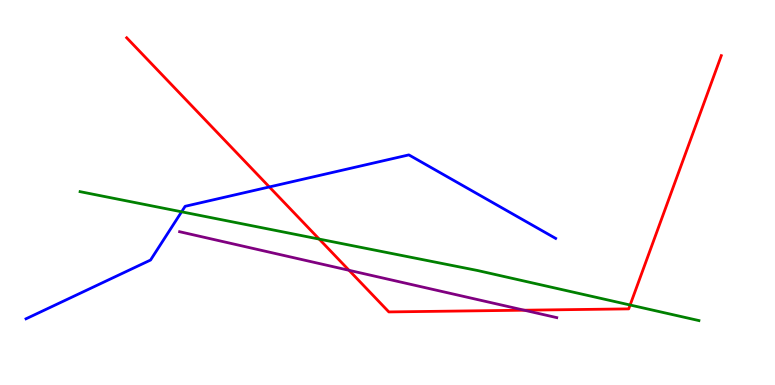[{'lines': ['blue', 'red'], 'intersections': [{'x': 3.48, 'y': 5.14}]}, {'lines': ['green', 'red'], 'intersections': [{'x': 4.12, 'y': 3.79}, {'x': 8.13, 'y': 2.08}]}, {'lines': ['purple', 'red'], 'intersections': [{'x': 4.5, 'y': 2.98}, {'x': 6.76, 'y': 1.94}]}, {'lines': ['blue', 'green'], 'intersections': [{'x': 2.34, 'y': 4.5}]}, {'lines': ['blue', 'purple'], 'intersections': []}, {'lines': ['green', 'purple'], 'intersections': []}]